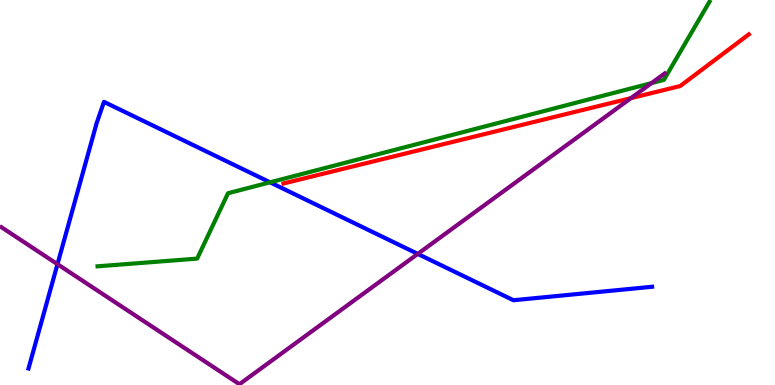[{'lines': ['blue', 'red'], 'intersections': []}, {'lines': ['green', 'red'], 'intersections': []}, {'lines': ['purple', 'red'], 'intersections': [{'x': 8.14, 'y': 7.45}]}, {'lines': ['blue', 'green'], 'intersections': [{'x': 3.48, 'y': 5.26}]}, {'lines': ['blue', 'purple'], 'intersections': [{'x': 0.742, 'y': 3.14}, {'x': 5.39, 'y': 3.41}]}, {'lines': ['green', 'purple'], 'intersections': [{'x': 8.41, 'y': 7.84}]}]